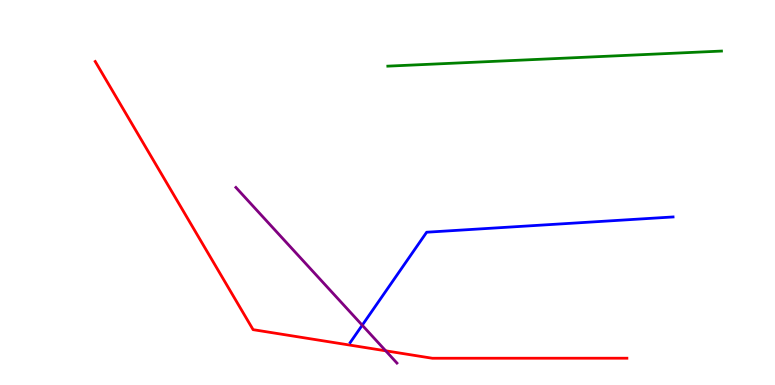[{'lines': ['blue', 'red'], 'intersections': []}, {'lines': ['green', 'red'], 'intersections': []}, {'lines': ['purple', 'red'], 'intersections': [{'x': 4.98, 'y': 0.888}]}, {'lines': ['blue', 'green'], 'intersections': []}, {'lines': ['blue', 'purple'], 'intersections': [{'x': 4.67, 'y': 1.55}]}, {'lines': ['green', 'purple'], 'intersections': []}]